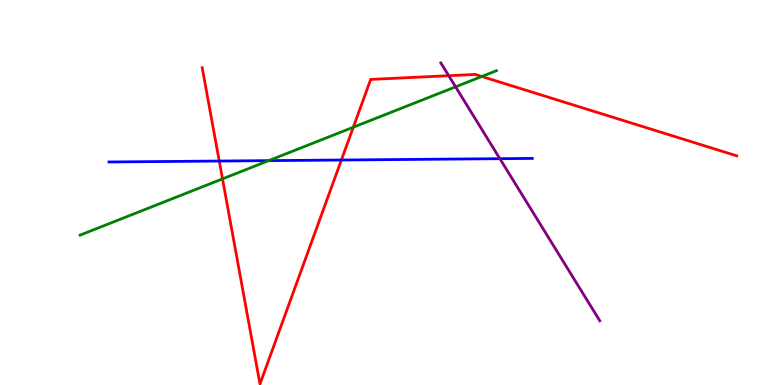[{'lines': ['blue', 'red'], 'intersections': [{'x': 2.83, 'y': 5.82}, {'x': 4.41, 'y': 5.84}]}, {'lines': ['green', 'red'], 'intersections': [{'x': 2.87, 'y': 5.35}, {'x': 4.56, 'y': 6.7}, {'x': 6.22, 'y': 8.01}]}, {'lines': ['purple', 'red'], 'intersections': [{'x': 5.79, 'y': 8.03}]}, {'lines': ['blue', 'green'], 'intersections': [{'x': 3.47, 'y': 5.83}]}, {'lines': ['blue', 'purple'], 'intersections': [{'x': 6.45, 'y': 5.88}]}, {'lines': ['green', 'purple'], 'intersections': [{'x': 5.88, 'y': 7.74}]}]